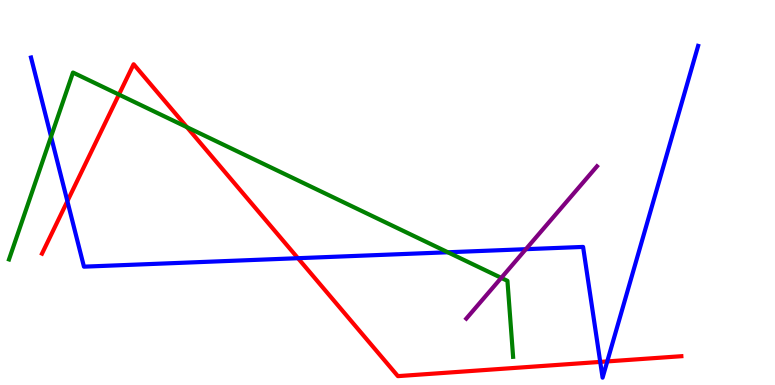[{'lines': ['blue', 'red'], 'intersections': [{'x': 0.869, 'y': 4.77}, {'x': 3.84, 'y': 3.29}, {'x': 7.74, 'y': 0.6}, {'x': 7.84, 'y': 0.613}]}, {'lines': ['green', 'red'], 'intersections': [{'x': 1.53, 'y': 7.54}, {'x': 2.41, 'y': 6.7}]}, {'lines': ['purple', 'red'], 'intersections': []}, {'lines': ['blue', 'green'], 'intersections': [{'x': 0.659, 'y': 6.45}, {'x': 5.78, 'y': 3.45}]}, {'lines': ['blue', 'purple'], 'intersections': [{'x': 6.79, 'y': 3.53}]}, {'lines': ['green', 'purple'], 'intersections': [{'x': 6.47, 'y': 2.78}]}]